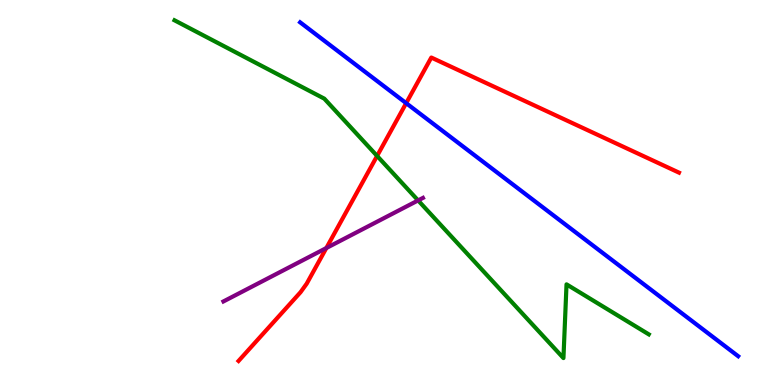[{'lines': ['blue', 'red'], 'intersections': [{'x': 5.24, 'y': 7.32}]}, {'lines': ['green', 'red'], 'intersections': [{'x': 4.87, 'y': 5.95}]}, {'lines': ['purple', 'red'], 'intersections': [{'x': 4.21, 'y': 3.56}]}, {'lines': ['blue', 'green'], 'intersections': []}, {'lines': ['blue', 'purple'], 'intersections': []}, {'lines': ['green', 'purple'], 'intersections': [{'x': 5.39, 'y': 4.79}]}]